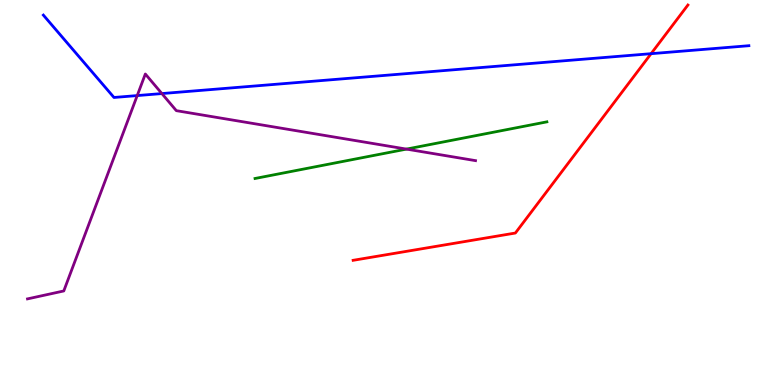[{'lines': ['blue', 'red'], 'intersections': [{'x': 8.4, 'y': 8.61}]}, {'lines': ['green', 'red'], 'intersections': []}, {'lines': ['purple', 'red'], 'intersections': []}, {'lines': ['blue', 'green'], 'intersections': []}, {'lines': ['blue', 'purple'], 'intersections': [{'x': 1.77, 'y': 7.52}, {'x': 2.09, 'y': 7.57}]}, {'lines': ['green', 'purple'], 'intersections': [{'x': 5.24, 'y': 6.13}]}]